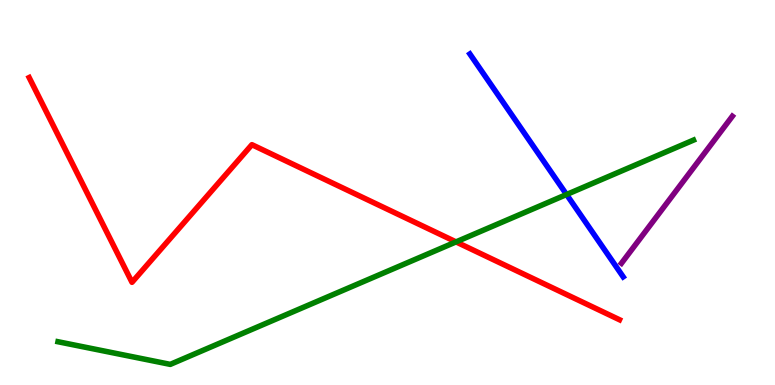[{'lines': ['blue', 'red'], 'intersections': []}, {'lines': ['green', 'red'], 'intersections': [{'x': 5.88, 'y': 3.72}]}, {'lines': ['purple', 'red'], 'intersections': []}, {'lines': ['blue', 'green'], 'intersections': [{'x': 7.31, 'y': 4.95}]}, {'lines': ['blue', 'purple'], 'intersections': []}, {'lines': ['green', 'purple'], 'intersections': []}]